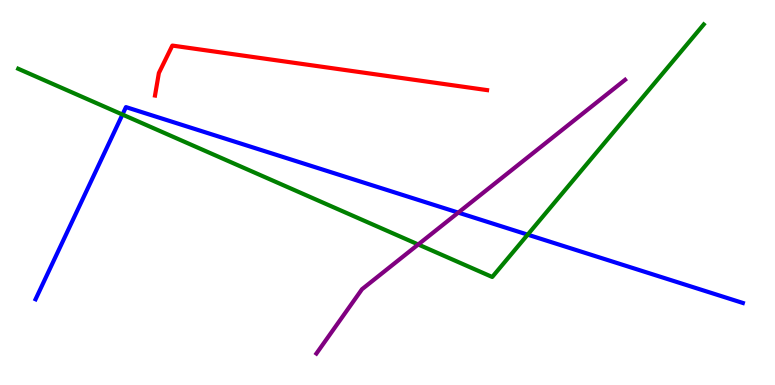[{'lines': ['blue', 'red'], 'intersections': []}, {'lines': ['green', 'red'], 'intersections': []}, {'lines': ['purple', 'red'], 'intersections': []}, {'lines': ['blue', 'green'], 'intersections': [{'x': 1.58, 'y': 7.02}, {'x': 6.81, 'y': 3.91}]}, {'lines': ['blue', 'purple'], 'intersections': [{'x': 5.91, 'y': 4.48}]}, {'lines': ['green', 'purple'], 'intersections': [{'x': 5.4, 'y': 3.65}]}]